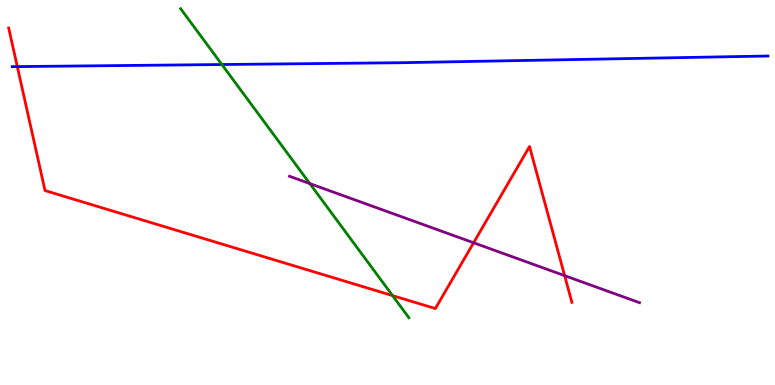[{'lines': ['blue', 'red'], 'intersections': [{'x': 0.223, 'y': 8.27}]}, {'lines': ['green', 'red'], 'intersections': [{'x': 5.07, 'y': 2.32}]}, {'lines': ['purple', 'red'], 'intersections': [{'x': 6.11, 'y': 3.69}, {'x': 7.29, 'y': 2.84}]}, {'lines': ['blue', 'green'], 'intersections': [{'x': 2.86, 'y': 8.32}]}, {'lines': ['blue', 'purple'], 'intersections': []}, {'lines': ['green', 'purple'], 'intersections': [{'x': 4.0, 'y': 5.23}]}]